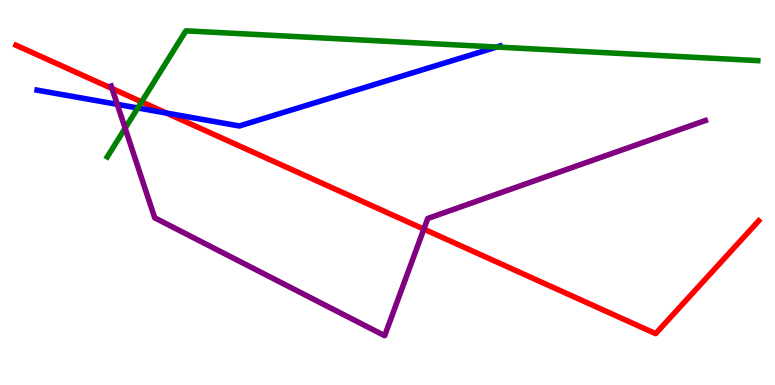[{'lines': ['blue', 'red'], 'intersections': [{'x': 2.15, 'y': 7.06}]}, {'lines': ['green', 'red'], 'intersections': [{'x': 1.83, 'y': 7.35}]}, {'lines': ['purple', 'red'], 'intersections': [{'x': 1.45, 'y': 7.7}, {'x': 5.47, 'y': 4.05}]}, {'lines': ['blue', 'green'], 'intersections': [{'x': 1.78, 'y': 7.2}, {'x': 6.41, 'y': 8.78}]}, {'lines': ['blue', 'purple'], 'intersections': [{'x': 1.51, 'y': 7.29}]}, {'lines': ['green', 'purple'], 'intersections': [{'x': 1.61, 'y': 6.67}]}]